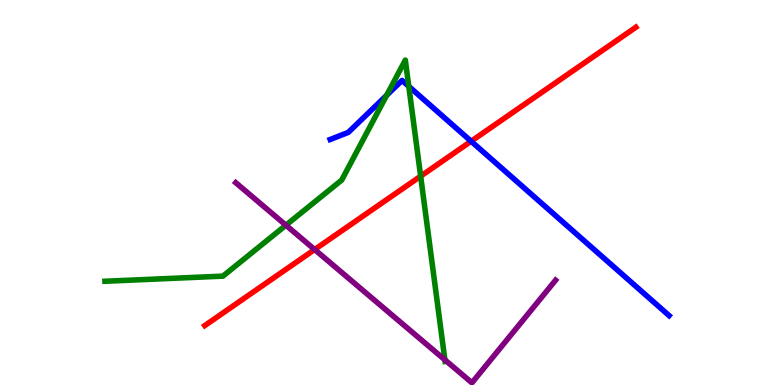[{'lines': ['blue', 'red'], 'intersections': [{'x': 6.08, 'y': 6.33}]}, {'lines': ['green', 'red'], 'intersections': [{'x': 5.43, 'y': 5.42}]}, {'lines': ['purple', 'red'], 'intersections': [{'x': 4.06, 'y': 3.52}]}, {'lines': ['blue', 'green'], 'intersections': [{'x': 4.99, 'y': 7.52}, {'x': 5.27, 'y': 7.76}]}, {'lines': ['blue', 'purple'], 'intersections': []}, {'lines': ['green', 'purple'], 'intersections': [{'x': 3.69, 'y': 4.15}, {'x': 5.74, 'y': 0.653}]}]